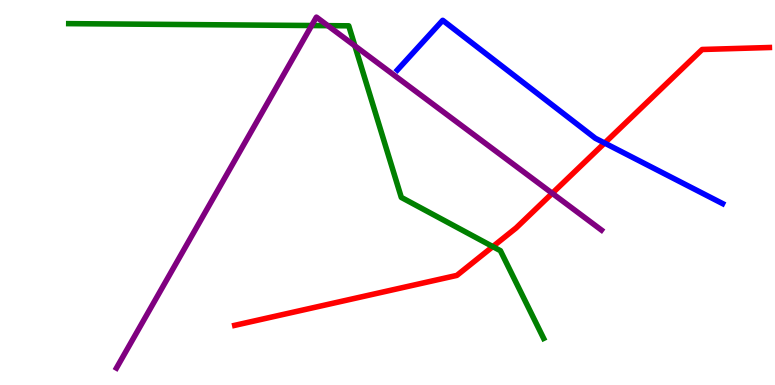[{'lines': ['blue', 'red'], 'intersections': [{'x': 7.8, 'y': 6.28}]}, {'lines': ['green', 'red'], 'intersections': [{'x': 6.36, 'y': 3.59}]}, {'lines': ['purple', 'red'], 'intersections': [{'x': 7.13, 'y': 4.98}]}, {'lines': ['blue', 'green'], 'intersections': []}, {'lines': ['blue', 'purple'], 'intersections': []}, {'lines': ['green', 'purple'], 'intersections': [{'x': 4.02, 'y': 9.34}, {'x': 4.23, 'y': 9.33}, {'x': 4.58, 'y': 8.81}]}]